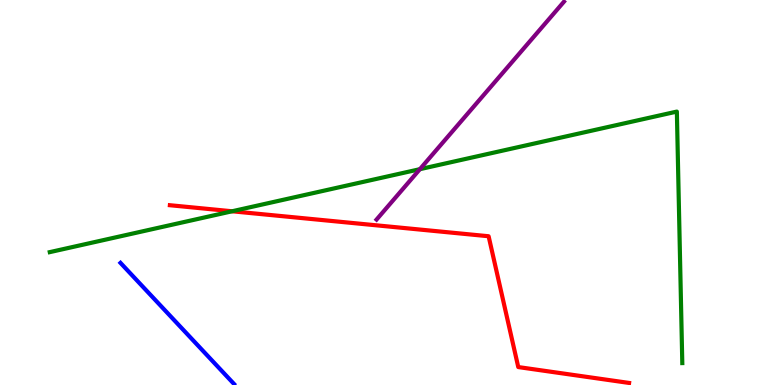[{'lines': ['blue', 'red'], 'intersections': []}, {'lines': ['green', 'red'], 'intersections': [{'x': 2.99, 'y': 4.51}]}, {'lines': ['purple', 'red'], 'intersections': []}, {'lines': ['blue', 'green'], 'intersections': []}, {'lines': ['blue', 'purple'], 'intersections': []}, {'lines': ['green', 'purple'], 'intersections': [{'x': 5.42, 'y': 5.61}]}]